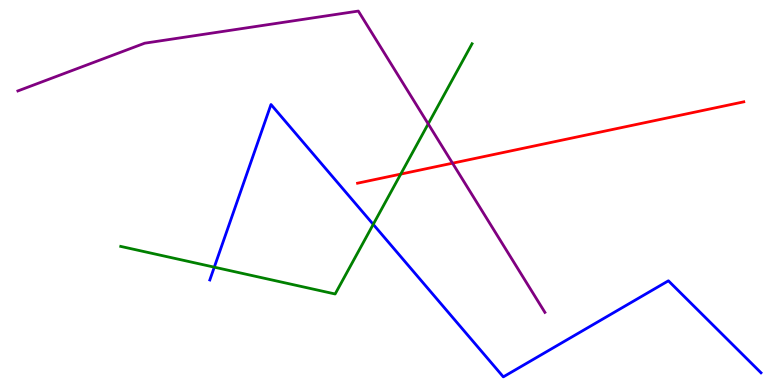[{'lines': ['blue', 'red'], 'intersections': []}, {'lines': ['green', 'red'], 'intersections': [{'x': 5.17, 'y': 5.48}]}, {'lines': ['purple', 'red'], 'intersections': [{'x': 5.84, 'y': 5.76}]}, {'lines': ['blue', 'green'], 'intersections': [{'x': 2.76, 'y': 3.06}, {'x': 4.82, 'y': 4.17}]}, {'lines': ['blue', 'purple'], 'intersections': []}, {'lines': ['green', 'purple'], 'intersections': [{'x': 5.53, 'y': 6.78}]}]